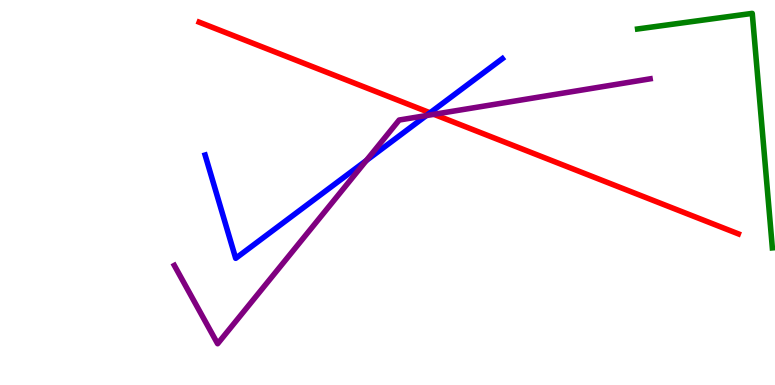[{'lines': ['blue', 'red'], 'intersections': [{'x': 5.55, 'y': 7.07}]}, {'lines': ['green', 'red'], 'intersections': []}, {'lines': ['purple', 'red'], 'intersections': [{'x': 5.6, 'y': 7.03}]}, {'lines': ['blue', 'green'], 'intersections': []}, {'lines': ['blue', 'purple'], 'intersections': [{'x': 4.73, 'y': 5.83}, {'x': 5.5, 'y': 7.0}]}, {'lines': ['green', 'purple'], 'intersections': []}]